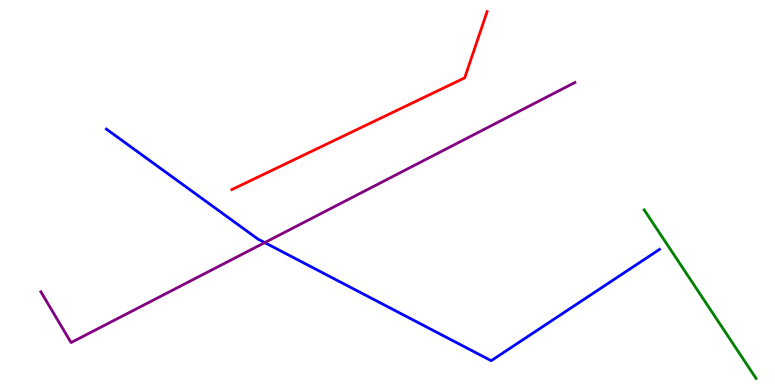[{'lines': ['blue', 'red'], 'intersections': []}, {'lines': ['green', 'red'], 'intersections': []}, {'lines': ['purple', 'red'], 'intersections': []}, {'lines': ['blue', 'green'], 'intersections': []}, {'lines': ['blue', 'purple'], 'intersections': [{'x': 3.42, 'y': 3.7}]}, {'lines': ['green', 'purple'], 'intersections': []}]